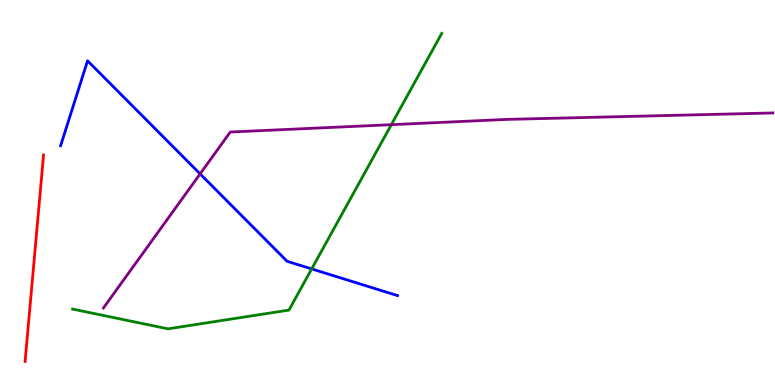[{'lines': ['blue', 'red'], 'intersections': []}, {'lines': ['green', 'red'], 'intersections': []}, {'lines': ['purple', 'red'], 'intersections': []}, {'lines': ['blue', 'green'], 'intersections': [{'x': 4.02, 'y': 3.02}]}, {'lines': ['blue', 'purple'], 'intersections': [{'x': 2.58, 'y': 5.48}]}, {'lines': ['green', 'purple'], 'intersections': [{'x': 5.05, 'y': 6.76}]}]